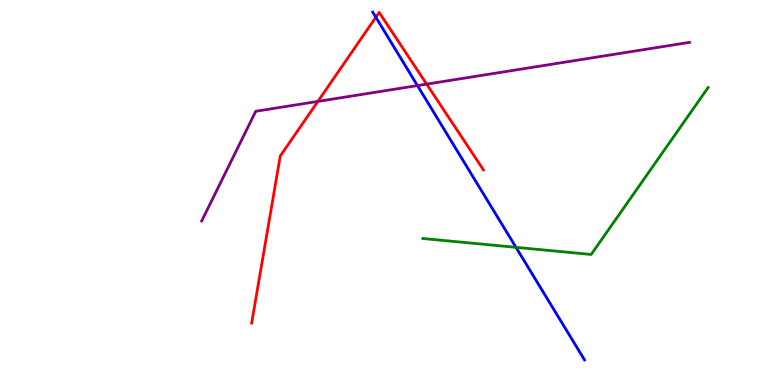[{'lines': ['blue', 'red'], 'intersections': [{'x': 4.85, 'y': 9.55}]}, {'lines': ['green', 'red'], 'intersections': []}, {'lines': ['purple', 'red'], 'intersections': [{'x': 4.1, 'y': 7.37}, {'x': 5.51, 'y': 7.81}]}, {'lines': ['blue', 'green'], 'intersections': [{'x': 6.66, 'y': 3.58}]}, {'lines': ['blue', 'purple'], 'intersections': [{'x': 5.39, 'y': 7.78}]}, {'lines': ['green', 'purple'], 'intersections': []}]